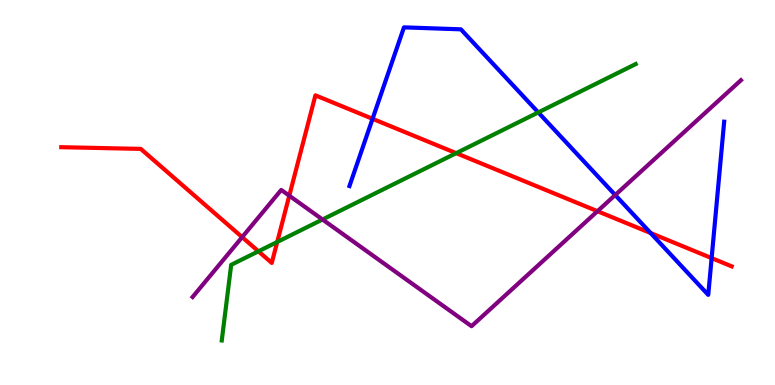[{'lines': ['blue', 'red'], 'intersections': [{'x': 4.81, 'y': 6.91}, {'x': 8.4, 'y': 3.95}, {'x': 9.18, 'y': 3.3}]}, {'lines': ['green', 'red'], 'intersections': [{'x': 3.33, 'y': 3.47}, {'x': 3.58, 'y': 3.71}, {'x': 5.89, 'y': 6.02}]}, {'lines': ['purple', 'red'], 'intersections': [{'x': 3.12, 'y': 3.84}, {'x': 3.73, 'y': 4.92}, {'x': 7.71, 'y': 4.51}]}, {'lines': ['blue', 'green'], 'intersections': [{'x': 6.95, 'y': 7.08}]}, {'lines': ['blue', 'purple'], 'intersections': [{'x': 7.94, 'y': 4.93}]}, {'lines': ['green', 'purple'], 'intersections': [{'x': 4.16, 'y': 4.3}]}]